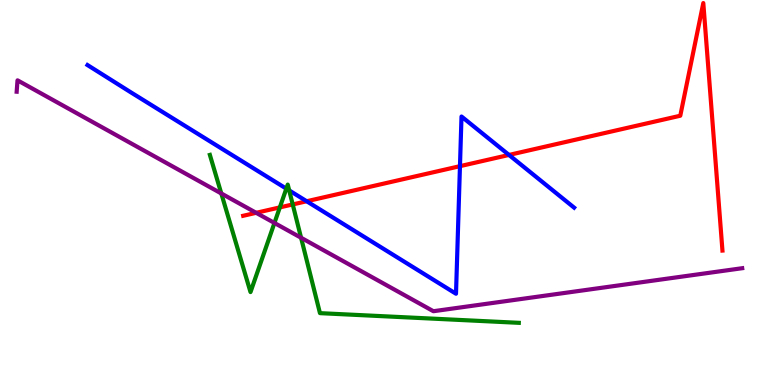[{'lines': ['blue', 'red'], 'intersections': [{'x': 3.96, 'y': 4.77}, {'x': 5.93, 'y': 5.68}, {'x': 6.57, 'y': 5.98}]}, {'lines': ['green', 'red'], 'intersections': [{'x': 3.61, 'y': 4.61}, {'x': 3.78, 'y': 4.69}]}, {'lines': ['purple', 'red'], 'intersections': [{'x': 3.31, 'y': 4.47}]}, {'lines': ['blue', 'green'], 'intersections': [{'x': 3.69, 'y': 5.1}, {'x': 3.73, 'y': 5.05}]}, {'lines': ['blue', 'purple'], 'intersections': []}, {'lines': ['green', 'purple'], 'intersections': [{'x': 2.86, 'y': 4.98}, {'x': 3.54, 'y': 4.21}, {'x': 3.88, 'y': 3.82}]}]